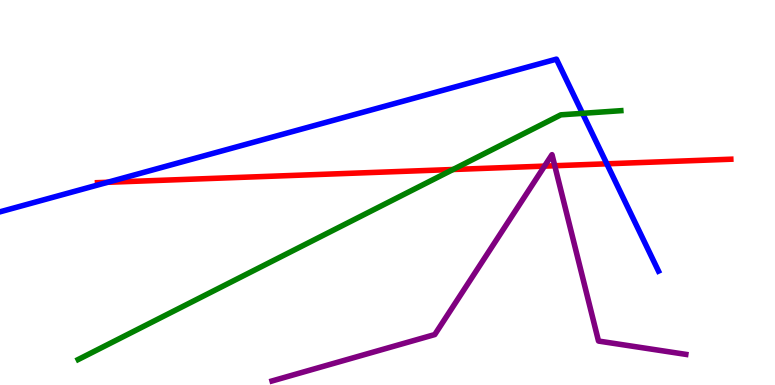[{'lines': ['blue', 'red'], 'intersections': [{'x': 1.39, 'y': 5.27}, {'x': 7.83, 'y': 5.75}]}, {'lines': ['green', 'red'], 'intersections': [{'x': 5.85, 'y': 5.6}]}, {'lines': ['purple', 'red'], 'intersections': [{'x': 7.03, 'y': 5.69}, {'x': 7.16, 'y': 5.7}]}, {'lines': ['blue', 'green'], 'intersections': [{'x': 7.52, 'y': 7.06}]}, {'lines': ['blue', 'purple'], 'intersections': []}, {'lines': ['green', 'purple'], 'intersections': []}]